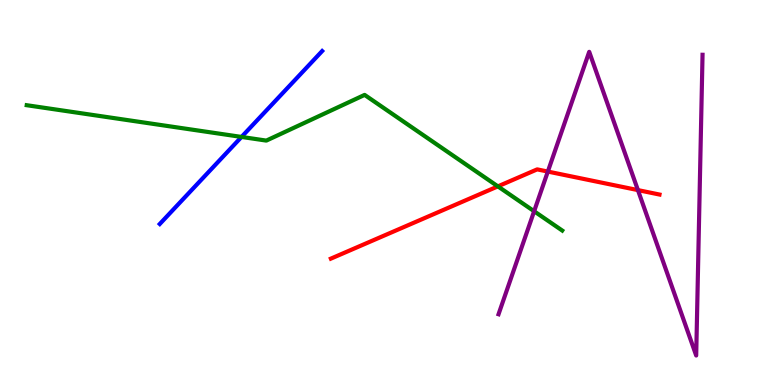[{'lines': ['blue', 'red'], 'intersections': []}, {'lines': ['green', 'red'], 'intersections': [{'x': 6.42, 'y': 5.16}]}, {'lines': ['purple', 'red'], 'intersections': [{'x': 7.07, 'y': 5.54}, {'x': 8.23, 'y': 5.06}]}, {'lines': ['blue', 'green'], 'intersections': [{'x': 3.12, 'y': 6.44}]}, {'lines': ['blue', 'purple'], 'intersections': []}, {'lines': ['green', 'purple'], 'intersections': [{'x': 6.89, 'y': 4.51}]}]